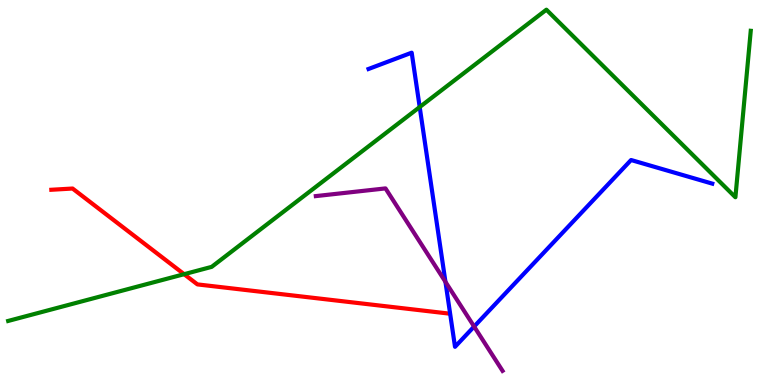[{'lines': ['blue', 'red'], 'intersections': []}, {'lines': ['green', 'red'], 'intersections': [{'x': 2.38, 'y': 2.88}]}, {'lines': ['purple', 'red'], 'intersections': []}, {'lines': ['blue', 'green'], 'intersections': [{'x': 5.42, 'y': 7.22}]}, {'lines': ['blue', 'purple'], 'intersections': [{'x': 5.75, 'y': 2.68}, {'x': 6.12, 'y': 1.52}]}, {'lines': ['green', 'purple'], 'intersections': []}]